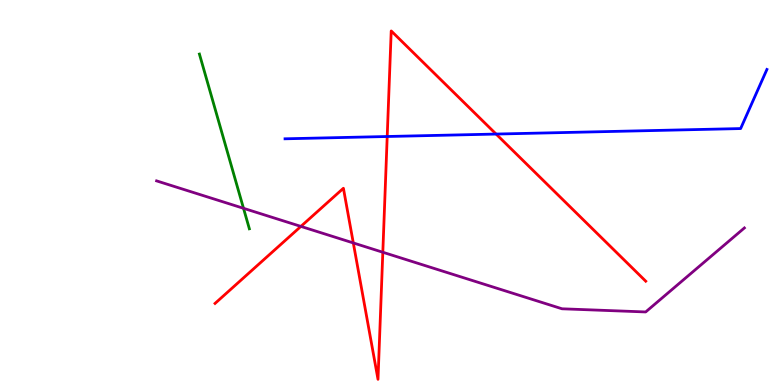[{'lines': ['blue', 'red'], 'intersections': [{'x': 5.0, 'y': 6.45}, {'x': 6.4, 'y': 6.52}]}, {'lines': ['green', 'red'], 'intersections': []}, {'lines': ['purple', 'red'], 'intersections': [{'x': 3.88, 'y': 4.12}, {'x': 4.56, 'y': 3.69}, {'x': 4.94, 'y': 3.45}]}, {'lines': ['blue', 'green'], 'intersections': []}, {'lines': ['blue', 'purple'], 'intersections': []}, {'lines': ['green', 'purple'], 'intersections': [{'x': 3.14, 'y': 4.59}]}]